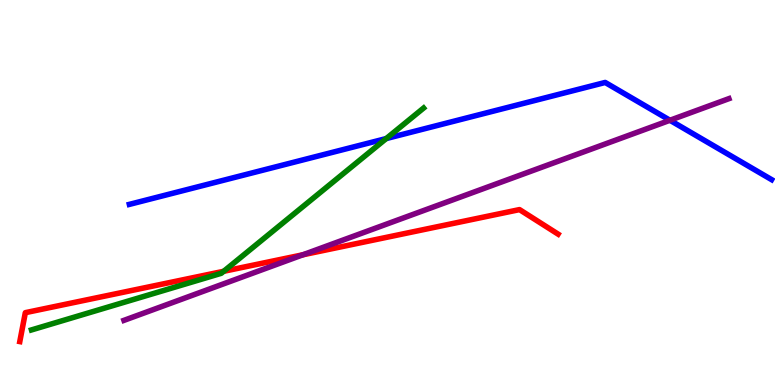[{'lines': ['blue', 'red'], 'intersections': []}, {'lines': ['green', 'red'], 'intersections': [{'x': 2.89, 'y': 2.95}]}, {'lines': ['purple', 'red'], 'intersections': [{'x': 3.91, 'y': 3.38}]}, {'lines': ['blue', 'green'], 'intersections': [{'x': 4.98, 'y': 6.4}]}, {'lines': ['blue', 'purple'], 'intersections': [{'x': 8.64, 'y': 6.88}]}, {'lines': ['green', 'purple'], 'intersections': []}]